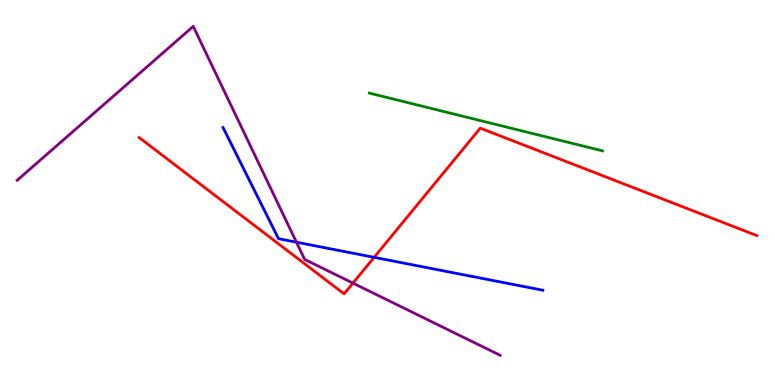[{'lines': ['blue', 'red'], 'intersections': [{'x': 4.83, 'y': 3.32}]}, {'lines': ['green', 'red'], 'intersections': []}, {'lines': ['purple', 'red'], 'intersections': [{'x': 4.55, 'y': 2.65}]}, {'lines': ['blue', 'green'], 'intersections': []}, {'lines': ['blue', 'purple'], 'intersections': [{'x': 3.82, 'y': 3.71}]}, {'lines': ['green', 'purple'], 'intersections': []}]